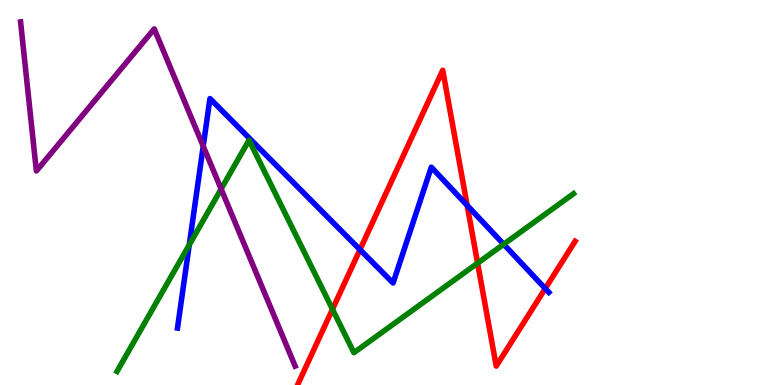[{'lines': ['blue', 'red'], 'intersections': [{'x': 4.64, 'y': 3.52}, {'x': 6.03, 'y': 4.67}, {'x': 7.04, 'y': 2.51}]}, {'lines': ['green', 'red'], 'intersections': [{'x': 4.29, 'y': 1.97}, {'x': 6.16, 'y': 3.17}]}, {'lines': ['purple', 'red'], 'intersections': []}, {'lines': ['blue', 'green'], 'intersections': [{'x': 2.44, 'y': 3.64}, {'x': 6.5, 'y': 3.66}]}, {'lines': ['blue', 'purple'], 'intersections': [{'x': 2.62, 'y': 6.2}]}, {'lines': ['green', 'purple'], 'intersections': [{'x': 2.85, 'y': 5.09}]}]